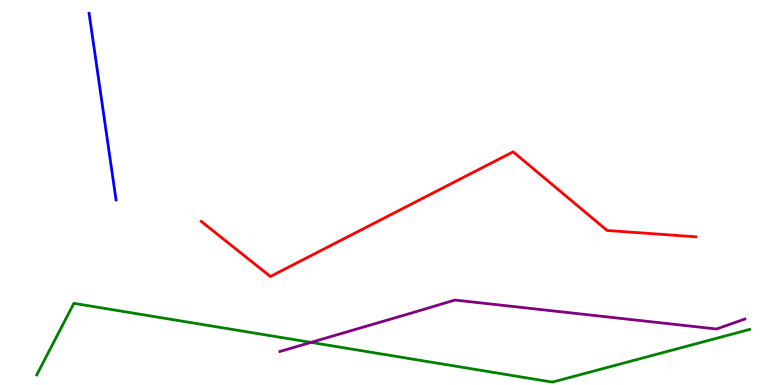[{'lines': ['blue', 'red'], 'intersections': []}, {'lines': ['green', 'red'], 'intersections': []}, {'lines': ['purple', 'red'], 'intersections': []}, {'lines': ['blue', 'green'], 'intersections': []}, {'lines': ['blue', 'purple'], 'intersections': []}, {'lines': ['green', 'purple'], 'intersections': [{'x': 4.01, 'y': 1.11}]}]